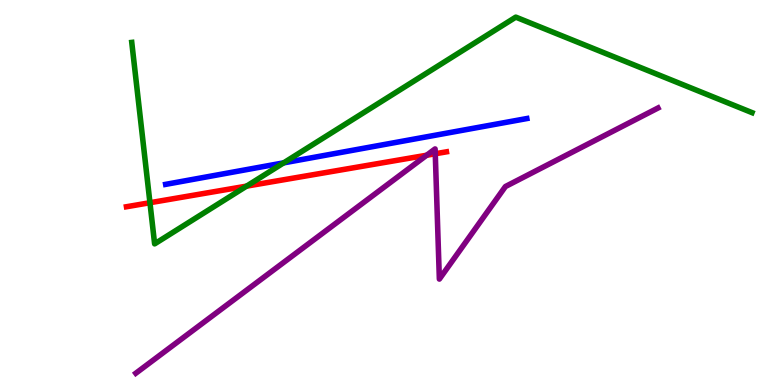[{'lines': ['blue', 'red'], 'intersections': []}, {'lines': ['green', 'red'], 'intersections': [{'x': 1.93, 'y': 4.73}, {'x': 3.18, 'y': 5.17}]}, {'lines': ['purple', 'red'], 'intersections': [{'x': 5.51, 'y': 5.97}, {'x': 5.62, 'y': 6.01}]}, {'lines': ['blue', 'green'], 'intersections': [{'x': 3.66, 'y': 5.77}]}, {'lines': ['blue', 'purple'], 'intersections': []}, {'lines': ['green', 'purple'], 'intersections': []}]